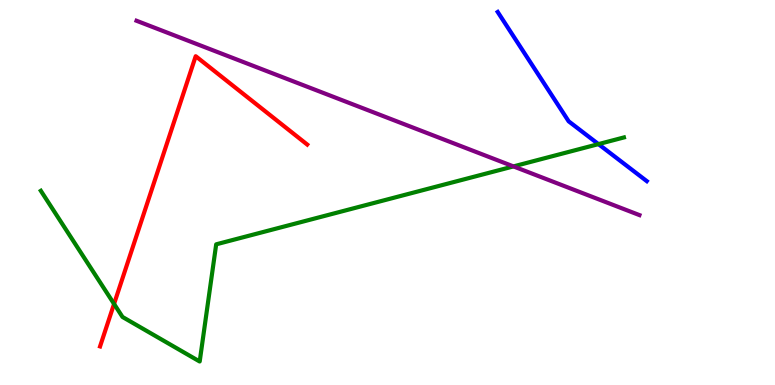[{'lines': ['blue', 'red'], 'intersections': []}, {'lines': ['green', 'red'], 'intersections': [{'x': 1.47, 'y': 2.11}]}, {'lines': ['purple', 'red'], 'intersections': []}, {'lines': ['blue', 'green'], 'intersections': [{'x': 7.72, 'y': 6.26}]}, {'lines': ['blue', 'purple'], 'intersections': []}, {'lines': ['green', 'purple'], 'intersections': [{'x': 6.63, 'y': 5.68}]}]